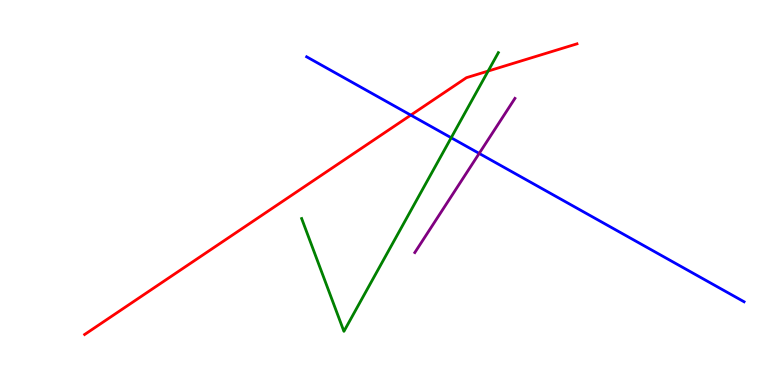[{'lines': ['blue', 'red'], 'intersections': [{'x': 5.3, 'y': 7.01}]}, {'lines': ['green', 'red'], 'intersections': [{'x': 6.3, 'y': 8.15}]}, {'lines': ['purple', 'red'], 'intersections': []}, {'lines': ['blue', 'green'], 'intersections': [{'x': 5.82, 'y': 6.42}]}, {'lines': ['blue', 'purple'], 'intersections': [{'x': 6.18, 'y': 6.01}]}, {'lines': ['green', 'purple'], 'intersections': []}]